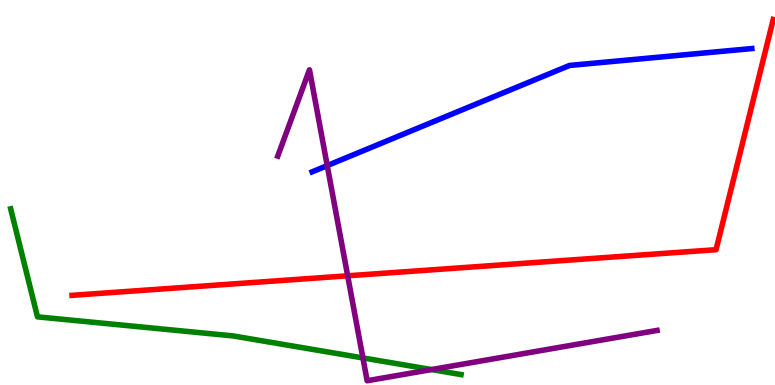[{'lines': ['blue', 'red'], 'intersections': []}, {'lines': ['green', 'red'], 'intersections': []}, {'lines': ['purple', 'red'], 'intersections': [{'x': 4.49, 'y': 2.84}]}, {'lines': ['blue', 'green'], 'intersections': []}, {'lines': ['blue', 'purple'], 'intersections': [{'x': 4.22, 'y': 5.7}]}, {'lines': ['green', 'purple'], 'intersections': [{'x': 4.68, 'y': 0.703}, {'x': 5.57, 'y': 0.401}]}]